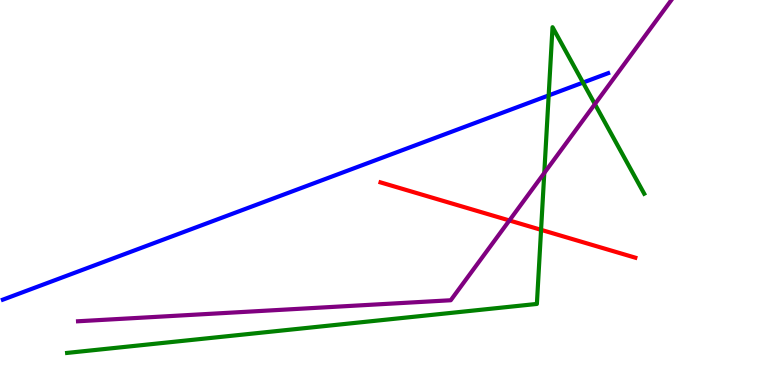[{'lines': ['blue', 'red'], 'intersections': []}, {'lines': ['green', 'red'], 'intersections': [{'x': 6.98, 'y': 4.03}]}, {'lines': ['purple', 'red'], 'intersections': [{'x': 6.57, 'y': 4.27}]}, {'lines': ['blue', 'green'], 'intersections': [{'x': 7.08, 'y': 7.52}, {'x': 7.52, 'y': 7.86}]}, {'lines': ['blue', 'purple'], 'intersections': []}, {'lines': ['green', 'purple'], 'intersections': [{'x': 7.02, 'y': 5.51}, {'x': 7.68, 'y': 7.3}]}]